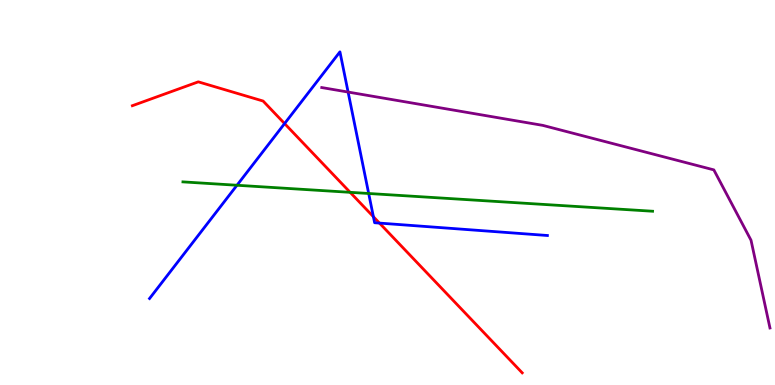[{'lines': ['blue', 'red'], 'intersections': [{'x': 3.67, 'y': 6.79}, {'x': 4.82, 'y': 4.37}, {'x': 4.9, 'y': 4.21}]}, {'lines': ['green', 'red'], 'intersections': [{'x': 4.52, 'y': 5.0}]}, {'lines': ['purple', 'red'], 'intersections': []}, {'lines': ['blue', 'green'], 'intersections': [{'x': 3.06, 'y': 5.19}, {'x': 4.76, 'y': 4.97}]}, {'lines': ['blue', 'purple'], 'intersections': [{'x': 4.49, 'y': 7.61}]}, {'lines': ['green', 'purple'], 'intersections': []}]